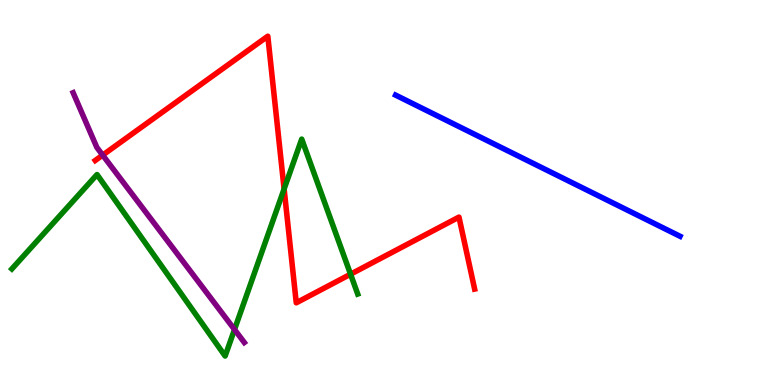[{'lines': ['blue', 'red'], 'intersections': []}, {'lines': ['green', 'red'], 'intersections': [{'x': 3.67, 'y': 5.09}, {'x': 4.52, 'y': 2.88}]}, {'lines': ['purple', 'red'], 'intersections': [{'x': 1.32, 'y': 5.97}]}, {'lines': ['blue', 'green'], 'intersections': []}, {'lines': ['blue', 'purple'], 'intersections': []}, {'lines': ['green', 'purple'], 'intersections': [{'x': 3.03, 'y': 1.44}]}]